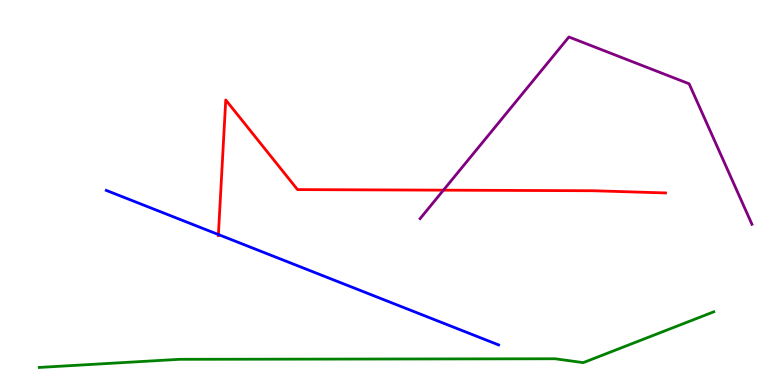[{'lines': ['blue', 'red'], 'intersections': [{'x': 2.82, 'y': 3.91}]}, {'lines': ['green', 'red'], 'intersections': []}, {'lines': ['purple', 'red'], 'intersections': [{'x': 5.72, 'y': 5.06}]}, {'lines': ['blue', 'green'], 'intersections': []}, {'lines': ['blue', 'purple'], 'intersections': []}, {'lines': ['green', 'purple'], 'intersections': []}]